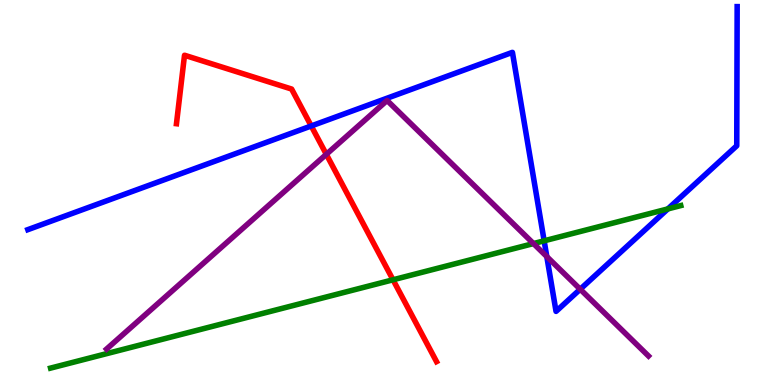[{'lines': ['blue', 'red'], 'intersections': [{'x': 4.02, 'y': 6.73}]}, {'lines': ['green', 'red'], 'intersections': [{'x': 5.07, 'y': 2.73}]}, {'lines': ['purple', 'red'], 'intersections': [{'x': 4.21, 'y': 5.99}]}, {'lines': ['blue', 'green'], 'intersections': [{'x': 7.02, 'y': 3.75}, {'x': 8.62, 'y': 4.57}]}, {'lines': ['blue', 'purple'], 'intersections': [{'x': 7.06, 'y': 3.34}, {'x': 7.49, 'y': 2.49}]}, {'lines': ['green', 'purple'], 'intersections': [{'x': 6.88, 'y': 3.67}]}]